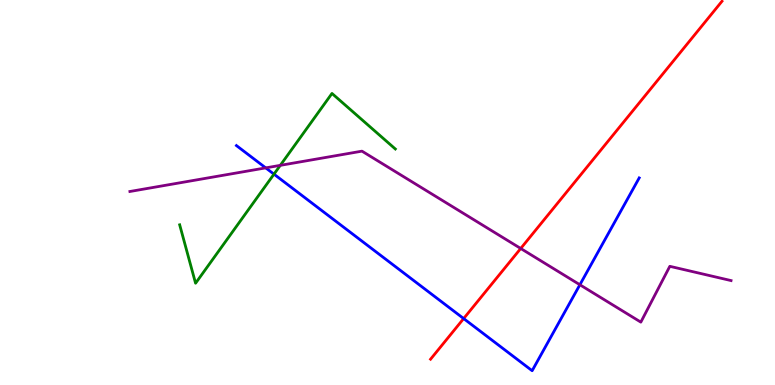[{'lines': ['blue', 'red'], 'intersections': [{'x': 5.98, 'y': 1.73}]}, {'lines': ['green', 'red'], 'intersections': []}, {'lines': ['purple', 'red'], 'intersections': [{'x': 6.72, 'y': 3.55}]}, {'lines': ['blue', 'green'], 'intersections': [{'x': 3.54, 'y': 5.48}]}, {'lines': ['blue', 'purple'], 'intersections': [{'x': 3.43, 'y': 5.64}, {'x': 7.48, 'y': 2.6}]}, {'lines': ['green', 'purple'], 'intersections': [{'x': 3.62, 'y': 5.71}]}]